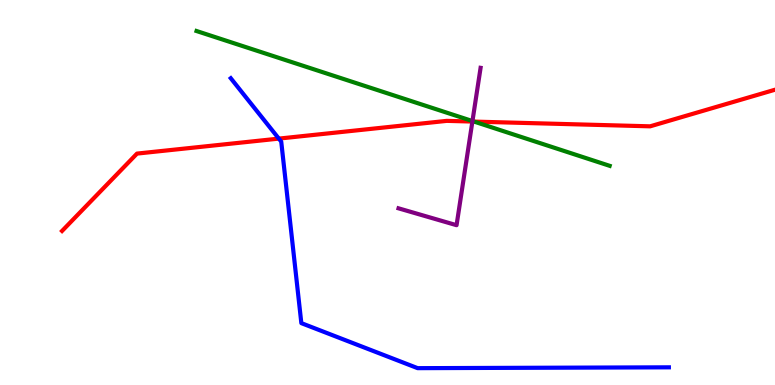[{'lines': ['blue', 'red'], 'intersections': [{'x': 3.6, 'y': 6.4}]}, {'lines': ['green', 'red'], 'intersections': [{'x': 6.12, 'y': 6.84}]}, {'lines': ['purple', 'red'], 'intersections': [{'x': 6.1, 'y': 6.84}]}, {'lines': ['blue', 'green'], 'intersections': []}, {'lines': ['blue', 'purple'], 'intersections': []}, {'lines': ['green', 'purple'], 'intersections': [{'x': 6.1, 'y': 6.86}]}]